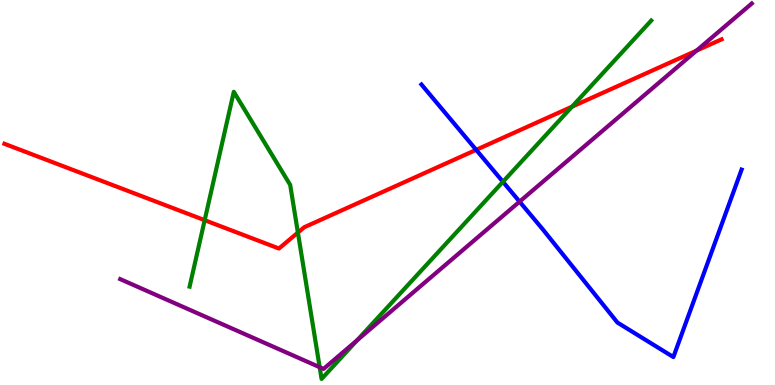[{'lines': ['blue', 'red'], 'intersections': [{'x': 6.14, 'y': 6.11}]}, {'lines': ['green', 'red'], 'intersections': [{'x': 2.64, 'y': 4.28}, {'x': 3.84, 'y': 3.96}, {'x': 7.38, 'y': 7.23}]}, {'lines': ['purple', 'red'], 'intersections': [{'x': 8.99, 'y': 8.69}]}, {'lines': ['blue', 'green'], 'intersections': [{'x': 6.49, 'y': 5.28}]}, {'lines': ['blue', 'purple'], 'intersections': [{'x': 6.7, 'y': 4.76}]}, {'lines': ['green', 'purple'], 'intersections': [{'x': 4.12, 'y': 0.463}, {'x': 4.61, 'y': 1.17}]}]